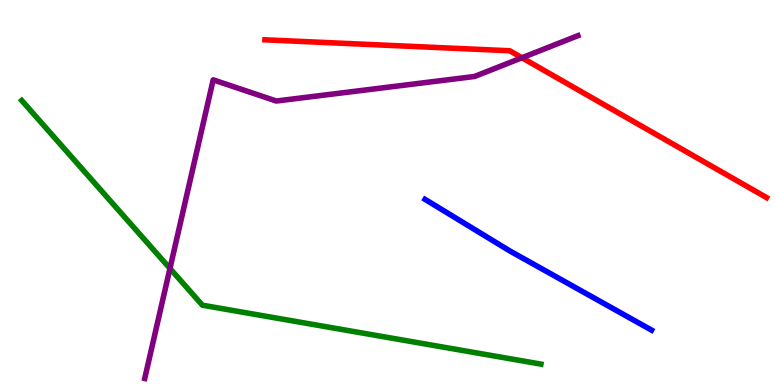[{'lines': ['blue', 'red'], 'intersections': []}, {'lines': ['green', 'red'], 'intersections': []}, {'lines': ['purple', 'red'], 'intersections': [{'x': 6.73, 'y': 8.5}]}, {'lines': ['blue', 'green'], 'intersections': []}, {'lines': ['blue', 'purple'], 'intersections': []}, {'lines': ['green', 'purple'], 'intersections': [{'x': 2.19, 'y': 3.03}]}]